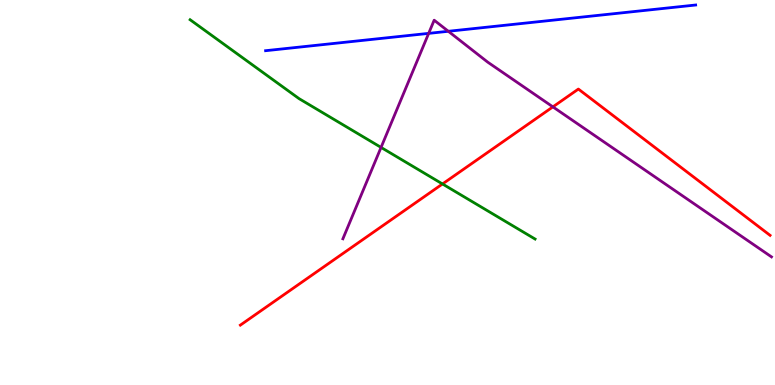[{'lines': ['blue', 'red'], 'intersections': []}, {'lines': ['green', 'red'], 'intersections': [{'x': 5.71, 'y': 5.22}]}, {'lines': ['purple', 'red'], 'intersections': [{'x': 7.13, 'y': 7.22}]}, {'lines': ['blue', 'green'], 'intersections': []}, {'lines': ['blue', 'purple'], 'intersections': [{'x': 5.53, 'y': 9.13}, {'x': 5.78, 'y': 9.19}]}, {'lines': ['green', 'purple'], 'intersections': [{'x': 4.92, 'y': 6.17}]}]